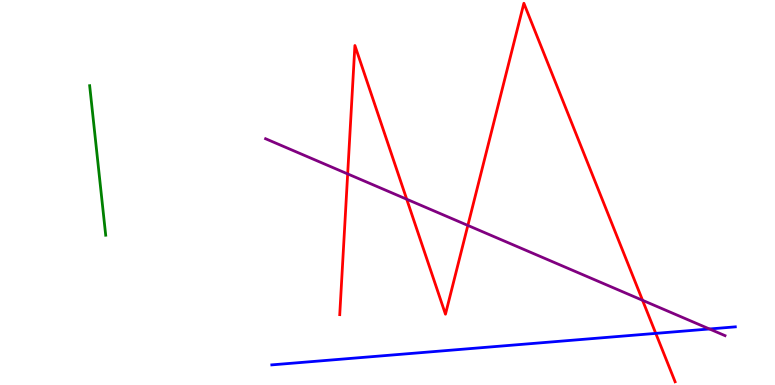[{'lines': ['blue', 'red'], 'intersections': [{'x': 8.46, 'y': 1.34}]}, {'lines': ['green', 'red'], 'intersections': []}, {'lines': ['purple', 'red'], 'intersections': [{'x': 4.49, 'y': 5.48}, {'x': 5.25, 'y': 4.83}, {'x': 6.04, 'y': 4.14}, {'x': 8.29, 'y': 2.2}]}, {'lines': ['blue', 'green'], 'intersections': []}, {'lines': ['blue', 'purple'], 'intersections': [{'x': 9.15, 'y': 1.46}]}, {'lines': ['green', 'purple'], 'intersections': []}]